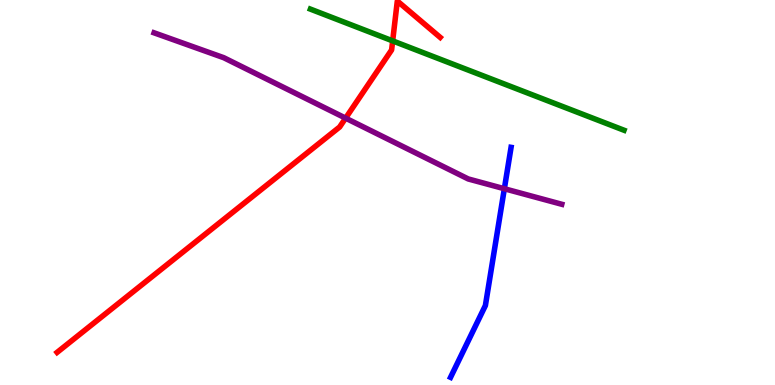[{'lines': ['blue', 'red'], 'intersections': []}, {'lines': ['green', 'red'], 'intersections': [{'x': 5.07, 'y': 8.94}]}, {'lines': ['purple', 'red'], 'intersections': [{'x': 4.46, 'y': 6.93}]}, {'lines': ['blue', 'green'], 'intersections': []}, {'lines': ['blue', 'purple'], 'intersections': [{'x': 6.51, 'y': 5.1}]}, {'lines': ['green', 'purple'], 'intersections': []}]